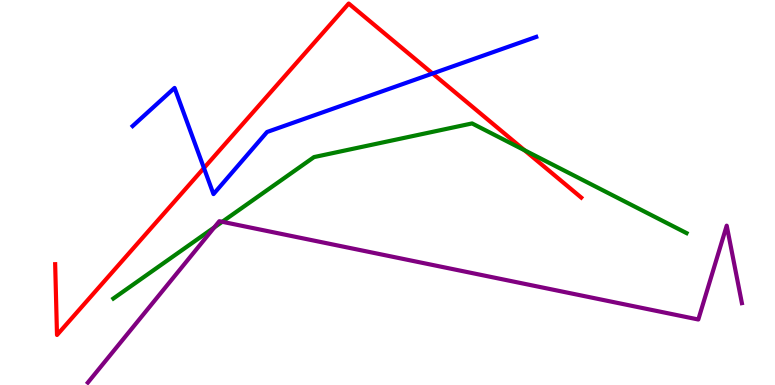[{'lines': ['blue', 'red'], 'intersections': [{'x': 2.63, 'y': 5.64}, {'x': 5.58, 'y': 8.09}]}, {'lines': ['green', 'red'], 'intersections': [{'x': 6.77, 'y': 6.1}]}, {'lines': ['purple', 'red'], 'intersections': []}, {'lines': ['blue', 'green'], 'intersections': []}, {'lines': ['blue', 'purple'], 'intersections': []}, {'lines': ['green', 'purple'], 'intersections': [{'x': 2.77, 'y': 4.09}, {'x': 2.87, 'y': 4.24}]}]